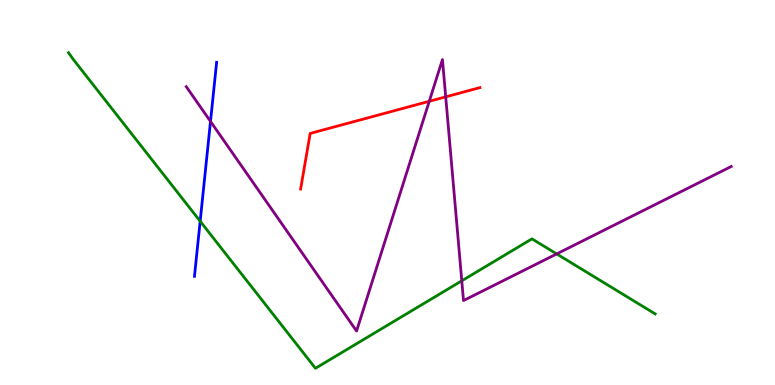[{'lines': ['blue', 'red'], 'intersections': []}, {'lines': ['green', 'red'], 'intersections': []}, {'lines': ['purple', 'red'], 'intersections': [{'x': 5.54, 'y': 7.37}, {'x': 5.75, 'y': 7.48}]}, {'lines': ['blue', 'green'], 'intersections': [{'x': 2.58, 'y': 4.25}]}, {'lines': ['blue', 'purple'], 'intersections': [{'x': 2.72, 'y': 6.85}]}, {'lines': ['green', 'purple'], 'intersections': [{'x': 5.96, 'y': 2.71}, {'x': 7.18, 'y': 3.4}]}]